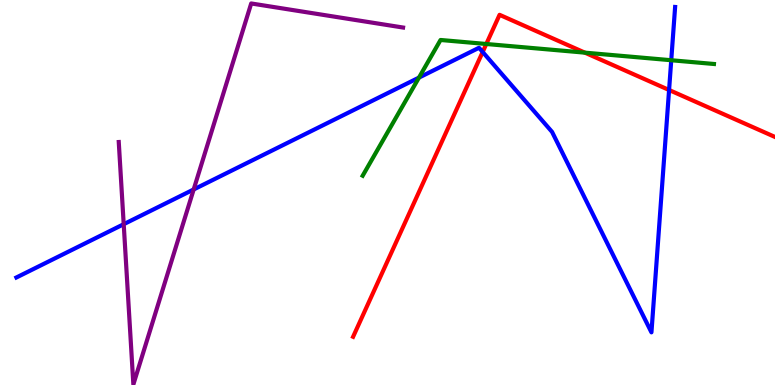[{'lines': ['blue', 'red'], 'intersections': [{'x': 6.23, 'y': 8.65}, {'x': 8.63, 'y': 7.66}]}, {'lines': ['green', 'red'], 'intersections': [{'x': 6.27, 'y': 8.86}, {'x': 7.55, 'y': 8.63}]}, {'lines': ['purple', 'red'], 'intersections': []}, {'lines': ['blue', 'green'], 'intersections': [{'x': 5.41, 'y': 7.98}, {'x': 8.66, 'y': 8.44}]}, {'lines': ['blue', 'purple'], 'intersections': [{'x': 1.6, 'y': 4.18}, {'x': 2.5, 'y': 5.08}]}, {'lines': ['green', 'purple'], 'intersections': []}]